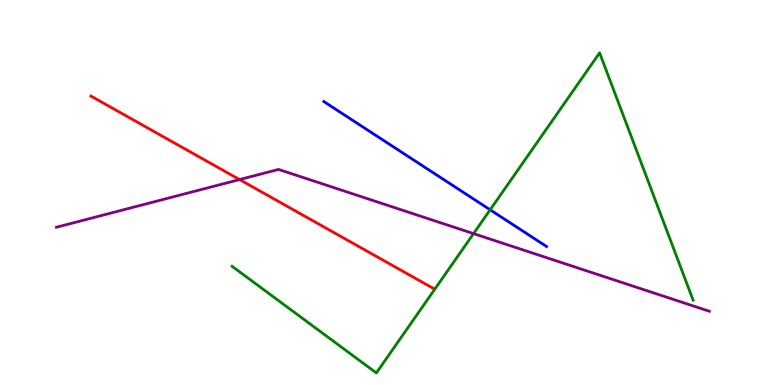[{'lines': ['blue', 'red'], 'intersections': []}, {'lines': ['green', 'red'], 'intersections': []}, {'lines': ['purple', 'red'], 'intersections': [{'x': 3.09, 'y': 5.34}]}, {'lines': ['blue', 'green'], 'intersections': [{'x': 6.32, 'y': 4.55}]}, {'lines': ['blue', 'purple'], 'intersections': []}, {'lines': ['green', 'purple'], 'intersections': [{'x': 6.11, 'y': 3.93}]}]